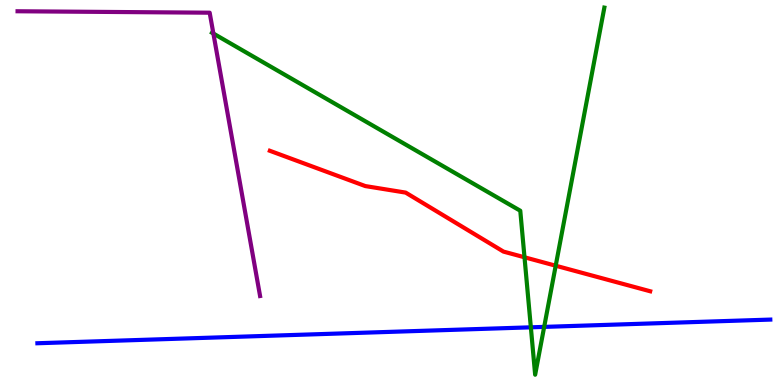[{'lines': ['blue', 'red'], 'intersections': []}, {'lines': ['green', 'red'], 'intersections': [{'x': 6.77, 'y': 3.32}, {'x': 7.17, 'y': 3.1}]}, {'lines': ['purple', 'red'], 'intersections': []}, {'lines': ['blue', 'green'], 'intersections': [{'x': 6.85, 'y': 1.5}, {'x': 7.02, 'y': 1.51}]}, {'lines': ['blue', 'purple'], 'intersections': []}, {'lines': ['green', 'purple'], 'intersections': [{'x': 2.75, 'y': 9.13}]}]